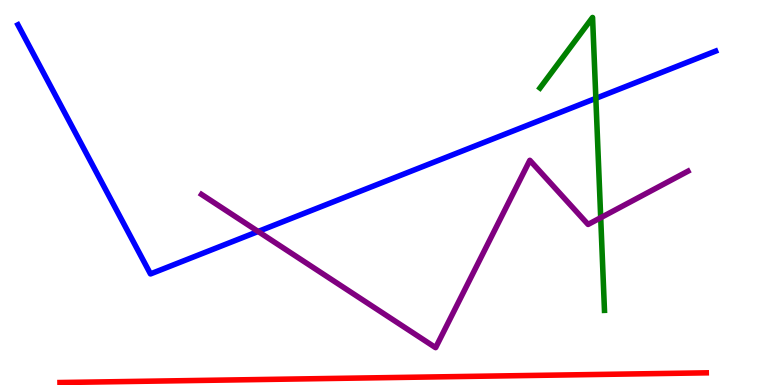[{'lines': ['blue', 'red'], 'intersections': []}, {'lines': ['green', 'red'], 'intersections': []}, {'lines': ['purple', 'red'], 'intersections': []}, {'lines': ['blue', 'green'], 'intersections': [{'x': 7.69, 'y': 7.45}]}, {'lines': ['blue', 'purple'], 'intersections': [{'x': 3.33, 'y': 3.99}]}, {'lines': ['green', 'purple'], 'intersections': [{'x': 7.75, 'y': 4.35}]}]